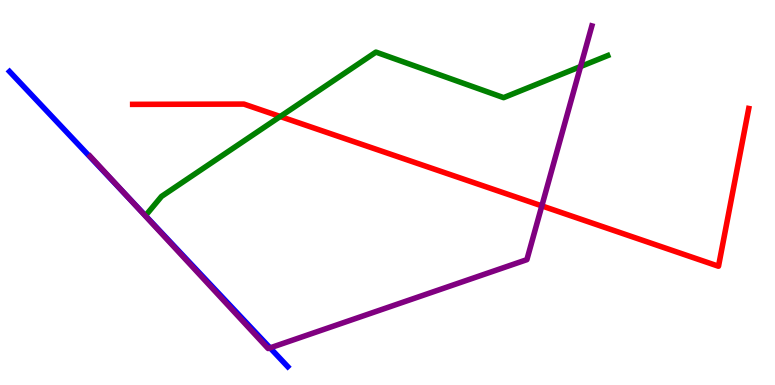[{'lines': ['blue', 'red'], 'intersections': []}, {'lines': ['green', 'red'], 'intersections': [{'x': 3.62, 'y': 6.97}]}, {'lines': ['purple', 'red'], 'intersections': [{'x': 6.99, 'y': 4.65}]}, {'lines': ['blue', 'green'], 'intersections': []}, {'lines': ['blue', 'purple'], 'intersections': [{'x': 1.66, 'y': 4.87}, {'x': 3.48, 'y': 0.964}]}, {'lines': ['green', 'purple'], 'intersections': [{'x': 7.49, 'y': 8.27}]}]